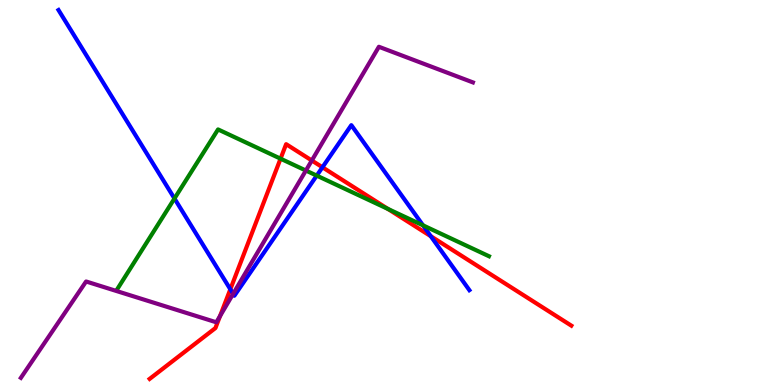[{'lines': ['blue', 'red'], 'intersections': [{'x': 2.97, 'y': 2.49}, {'x': 4.16, 'y': 5.66}, {'x': 5.56, 'y': 3.86}]}, {'lines': ['green', 'red'], 'intersections': [{'x': 3.62, 'y': 5.88}, {'x': 5.01, 'y': 4.57}]}, {'lines': ['purple', 'red'], 'intersections': [{'x': 2.84, 'y': 1.79}, {'x': 4.02, 'y': 5.83}]}, {'lines': ['blue', 'green'], 'intersections': [{'x': 2.25, 'y': 4.84}, {'x': 4.09, 'y': 5.44}, {'x': 5.46, 'y': 4.15}]}, {'lines': ['blue', 'purple'], 'intersections': [{'x': 3.01, 'y': 2.37}]}, {'lines': ['green', 'purple'], 'intersections': [{'x': 3.95, 'y': 5.57}]}]